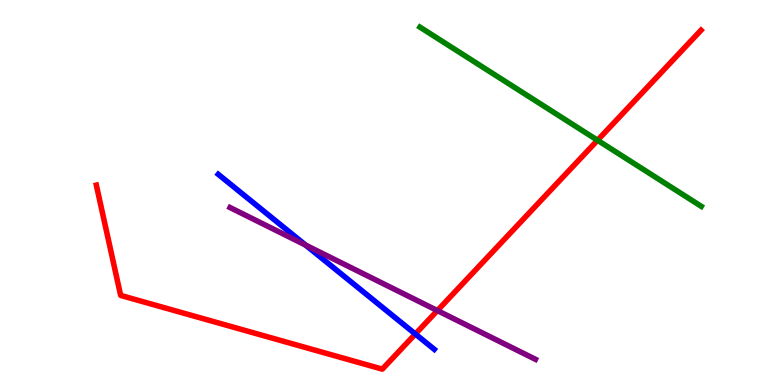[{'lines': ['blue', 'red'], 'intersections': [{'x': 5.36, 'y': 1.32}]}, {'lines': ['green', 'red'], 'intersections': [{'x': 7.71, 'y': 6.36}]}, {'lines': ['purple', 'red'], 'intersections': [{'x': 5.64, 'y': 1.93}]}, {'lines': ['blue', 'green'], 'intersections': []}, {'lines': ['blue', 'purple'], 'intersections': [{'x': 3.94, 'y': 3.63}]}, {'lines': ['green', 'purple'], 'intersections': []}]